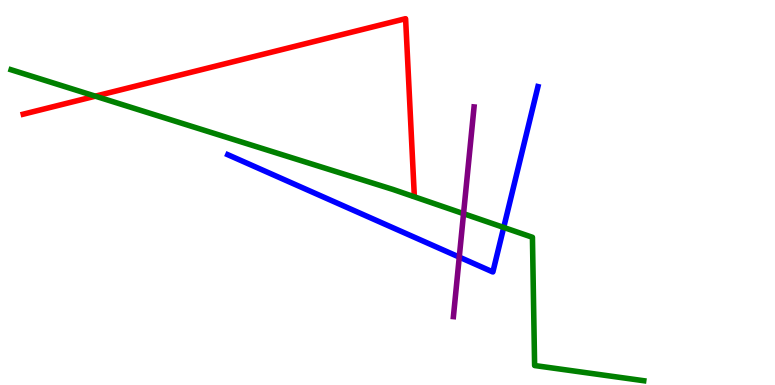[{'lines': ['blue', 'red'], 'intersections': []}, {'lines': ['green', 'red'], 'intersections': [{'x': 1.23, 'y': 7.5}]}, {'lines': ['purple', 'red'], 'intersections': []}, {'lines': ['blue', 'green'], 'intersections': [{'x': 6.5, 'y': 4.09}]}, {'lines': ['blue', 'purple'], 'intersections': [{'x': 5.93, 'y': 3.32}]}, {'lines': ['green', 'purple'], 'intersections': [{'x': 5.98, 'y': 4.45}]}]